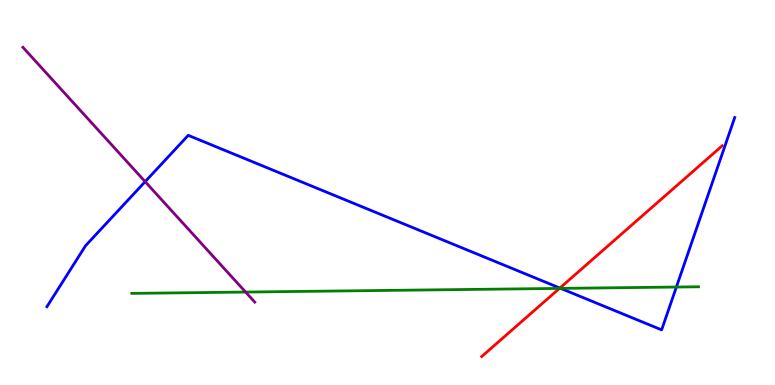[{'lines': ['blue', 'red'], 'intersections': [{'x': 7.22, 'y': 2.52}]}, {'lines': ['green', 'red'], 'intersections': [{'x': 7.22, 'y': 2.51}]}, {'lines': ['purple', 'red'], 'intersections': []}, {'lines': ['blue', 'green'], 'intersections': [{'x': 7.23, 'y': 2.51}, {'x': 8.73, 'y': 2.54}]}, {'lines': ['blue', 'purple'], 'intersections': [{'x': 1.87, 'y': 5.28}]}, {'lines': ['green', 'purple'], 'intersections': [{'x': 3.17, 'y': 2.41}]}]